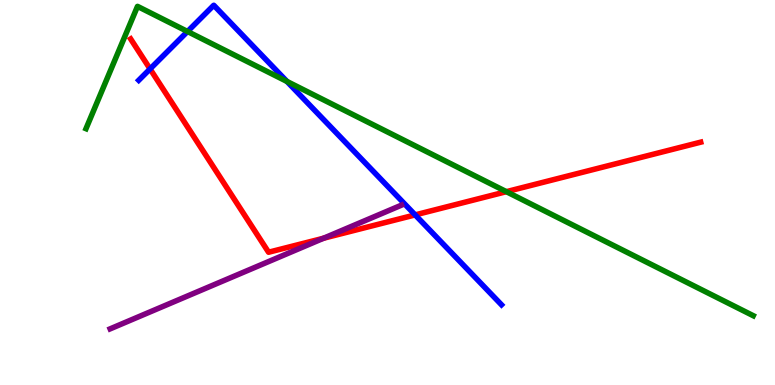[{'lines': ['blue', 'red'], 'intersections': [{'x': 1.94, 'y': 8.21}, {'x': 5.36, 'y': 4.42}]}, {'lines': ['green', 'red'], 'intersections': [{'x': 6.53, 'y': 5.02}]}, {'lines': ['purple', 'red'], 'intersections': [{'x': 4.18, 'y': 3.81}]}, {'lines': ['blue', 'green'], 'intersections': [{'x': 2.42, 'y': 9.18}, {'x': 3.7, 'y': 7.88}]}, {'lines': ['blue', 'purple'], 'intersections': []}, {'lines': ['green', 'purple'], 'intersections': []}]